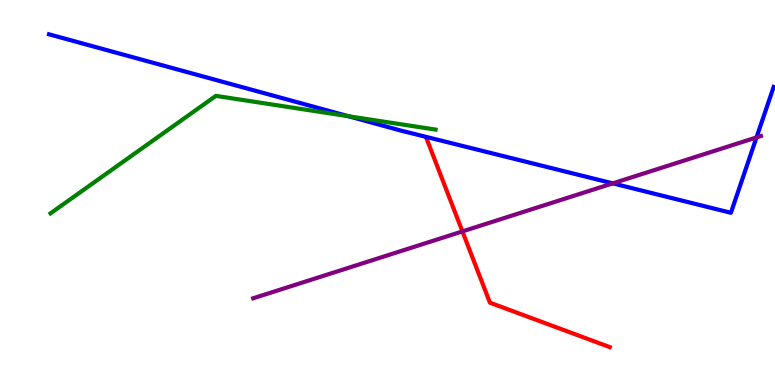[{'lines': ['blue', 'red'], 'intersections': []}, {'lines': ['green', 'red'], 'intersections': []}, {'lines': ['purple', 'red'], 'intersections': [{'x': 5.97, 'y': 3.99}]}, {'lines': ['blue', 'green'], 'intersections': [{'x': 4.49, 'y': 6.98}]}, {'lines': ['blue', 'purple'], 'intersections': [{'x': 7.91, 'y': 5.24}, {'x': 9.76, 'y': 6.43}]}, {'lines': ['green', 'purple'], 'intersections': []}]